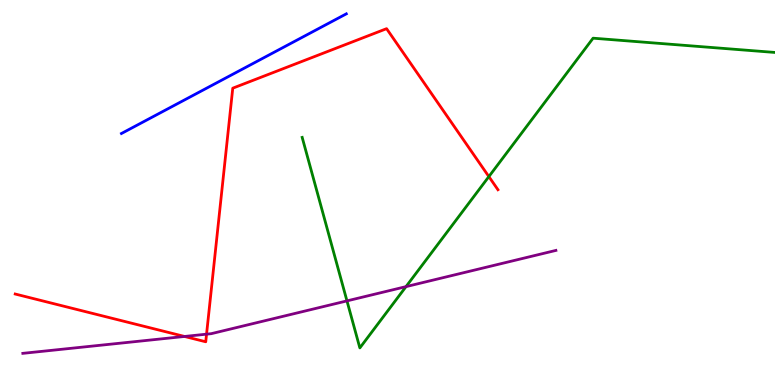[{'lines': ['blue', 'red'], 'intersections': []}, {'lines': ['green', 'red'], 'intersections': [{'x': 6.31, 'y': 5.41}]}, {'lines': ['purple', 'red'], 'intersections': [{'x': 2.38, 'y': 1.26}, {'x': 2.67, 'y': 1.32}]}, {'lines': ['blue', 'green'], 'intersections': []}, {'lines': ['blue', 'purple'], 'intersections': []}, {'lines': ['green', 'purple'], 'intersections': [{'x': 4.48, 'y': 2.18}, {'x': 5.24, 'y': 2.56}]}]